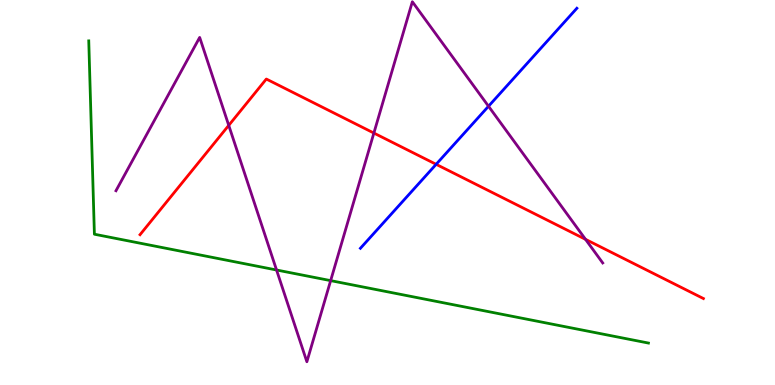[{'lines': ['blue', 'red'], 'intersections': [{'x': 5.63, 'y': 5.73}]}, {'lines': ['green', 'red'], 'intersections': []}, {'lines': ['purple', 'red'], 'intersections': [{'x': 2.95, 'y': 6.74}, {'x': 4.82, 'y': 6.54}, {'x': 7.55, 'y': 3.78}]}, {'lines': ['blue', 'green'], 'intersections': []}, {'lines': ['blue', 'purple'], 'intersections': [{'x': 6.3, 'y': 7.24}]}, {'lines': ['green', 'purple'], 'intersections': [{'x': 3.57, 'y': 2.99}, {'x': 4.27, 'y': 2.71}]}]